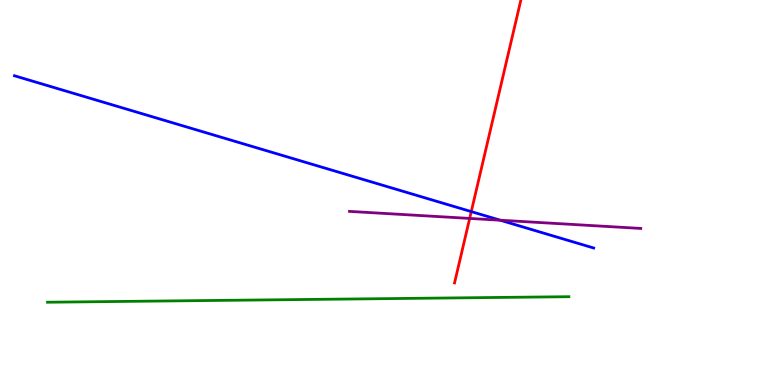[{'lines': ['blue', 'red'], 'intersections': [{'x': 6.08, 'y': 4.5}]}, {'lines': ['green', 'red'], 'intersections': []}, {'lines': ['purple', 'red'], 'intersections': [{'x': 6.06, 'y': 4.33}]}, {'lines': ['blue', 'green'], 'intersections': []}, {'lines': ['blue', 'purple'], 'intersections': [{'x': 6.45, 'y': 4.28}]}, {'lines': ['green', 'purple'], 'intersections': []}]